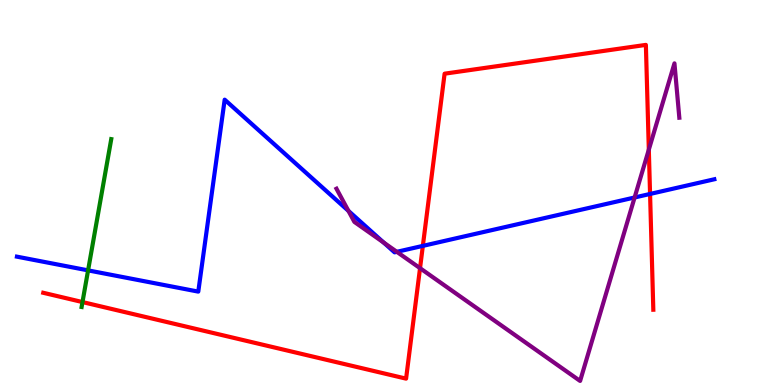[{'lines': ['blue', 'red'], 'intersections': [{'x': 5.46, 'y': 3.61}, {'x': 8.39, 'y': 4.96}]}, {'lines': ['green', 'red'], 'intersections': [{'x': 1.06, 'y': 2.15}]}, {'lines': ['purple', 'red'], 'intersections': [{'x': 5.42, 'y': 3.03}, {'x': 8.37, 'y': 6.11}]}, {'lines': ['blue', 'green'], 'intersections': [{'x': 1.14, 'y': 2.98}]}, {'lines': ['blue', 'purple'], 'intersections': [{'x': 4.5, 'y': 4.52}, {'x': 4.95, 'y': 3.7}, {'x': 5.12, 'y': 3.46}, {'x': 8.19, 'y': 4.87}]}, {'lines': ['green', 'purple'], 'intersections': []}]